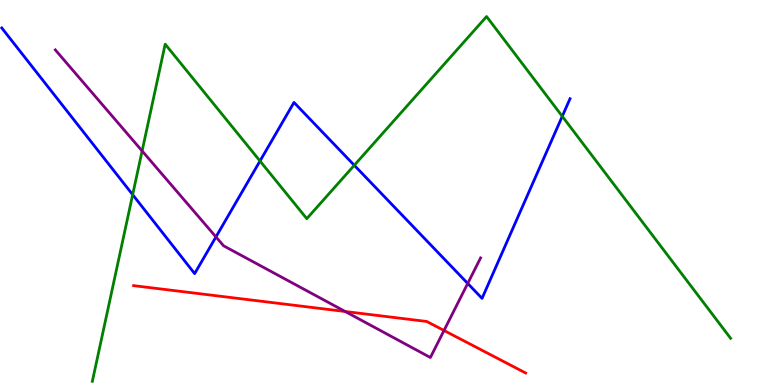[{'lines': ['blue', 'red'], 'intersections': []}, {'lines': ['green', 'red'], 'intersections': []}, {'lines': ['purple', 'red'], 'intersections': [{'x': 4.45, 'y': 1.91}, {'x': 5.73, 'y': 1.42}]}, {'lines': ['blue', 'green'], 'intersections': [{'x': 1.71, 'y': 4.94}, {'x': 3.35, 'y': 5.82}, {'x': 4.57, 'y': 5.71}, {'x': 7.26, 'y': 6.98}]}, {'lines': ['blue', 'purple'], 'intersections': [{'x': 2.79, 'y': 3.85}, {'x': 6.04, 'y': 2.64}]}, {'lines': ['green', 'purple'], 'intersections': [{'x': 1.83, 'y': 6.08}]}]